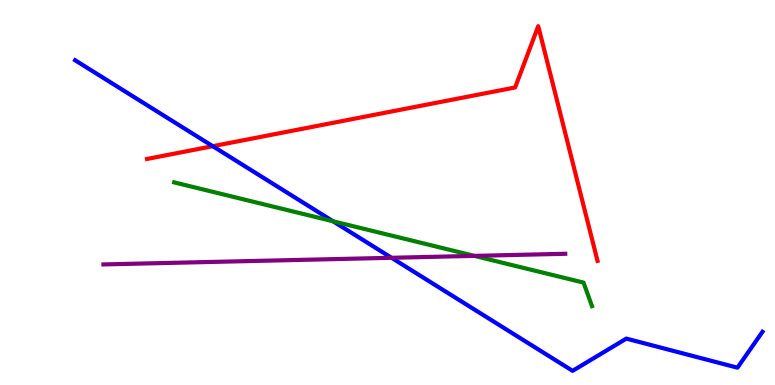[{'lines': ['blue', 'red'], 'intersections': [{'x': 2.75, 'y': 6.2}]}, {'lines': ['green', 'red'], 'intersections': []}, {'lines': ['purple', 'red'], 'intersections': []}, {'lines': ['blue', 'green'], 'intersections': [{'x': 4.3, 'y': 4.25}]}, {'lines': ['blue', 'purple'], 'intersections': [{'x': 5.05, 'y': 3.3}]}, {'lines': ['green', 'purple'], 'intersections': [{'x': 6.12, 'y': 3.35}]}]